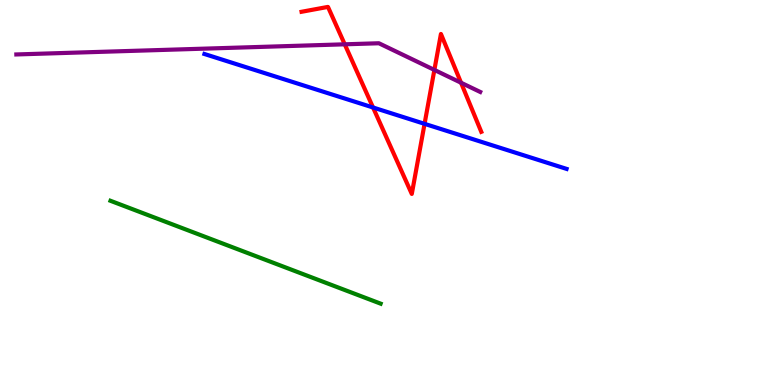[{'lines': ['blue', 'red'], 'intersections': [{'x': 4.81, 'y': 7.21}, {'x': 5.48, 'y': 6.78}]}, {'lines': ['green', 'red'], 'intersections': []}, {'lines': ['purple', 'red'], 'intersections': [{'x': 4.45, 'y': 8.85}, {'x': 5.6, 'y': 8.18}, {'x': 5.95, 'y': 7.85}]}, {'lines': ['blue', 'green'], 'intersections': []}, {'lines': ['blue', 'purple'], 'intersections': []}, {'lines': ['green', 'purple'], 'intersections': []}]